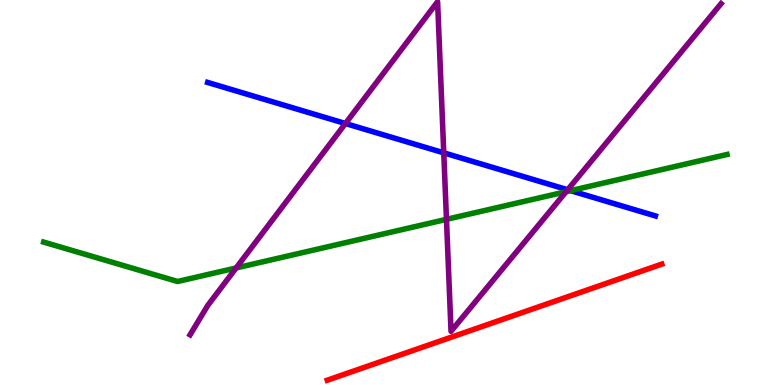[{'lines': ['blue', 'red'], 'intersections': []}, {'lines': ['green', 'red'], 'intersections': []}, {'lines': ['purple', 'red'], 'intersections': []}, {'lines': ['blue', 'green'], 'intersections': [{'x': 7.36, 'y': 5.05}]}, {'lines': ['blue', 'purple'], 'intersections': [{'x': 4.46, 'y': 6.79}, {'x': 5.73, 'y': 6.03}, {'x': 7.32, 'y': 5.07}]}, {'lines': ['green', 'purple'], 'intersections': [{'x': 3.05, 'y': 3.04}, {'x': 5.76, 'y': 4.3}, {'x': 7.3, 'y': 5.02}]}]